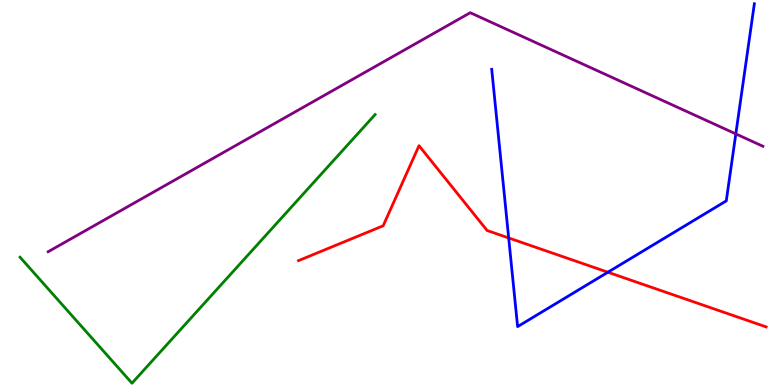[{'lines': ['blue', 'red'], 'intersections': [{'x': 6.56, 'y': 3.82}, {'x': 7.84, 'y': 2.93}]}, {'lines': ['green', 'red'], 'intersections': []}, {'lines': ['purple', 'red'], 'intersections': []}, {'lines': ['blue', 'green'], 'intersections': []}, {'lines': ['blue', 'purple'], 'intersections': [{'x': 9.49, 'y': 6.52}]}, {'lines': ['green', 'purple'], 'intersections': []}]